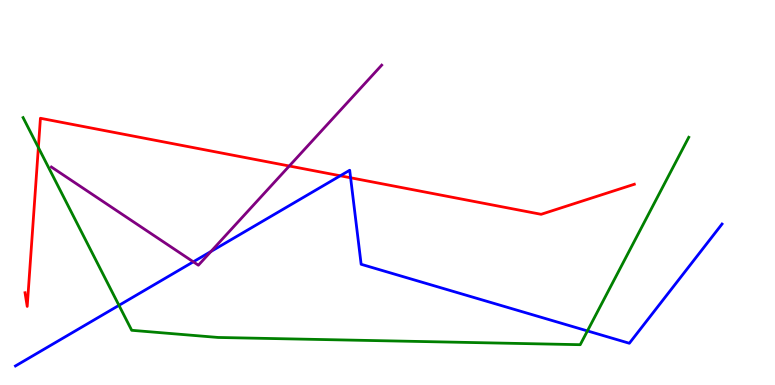[{'lines': ['blue', 'red'], 'intersections': [{'x': 4.39, 'y': 5.43}, {'x': 4.52, 'y': 5.38}]}, {'lines': ['green', 'red'], 'intersections': [{'x': 0.495, 'y': 6.17}]}, {'lines': ['purple', 'red'], 'intersections': [{'x': 3.73, 'y': 5.69}]}, {'lines': ['blue', 'green'], 'intersections': [{'x': 1.54, 'y': 2.07}, {'x': 7.58, 'y': 1.4}]}, {'lines': ['blue', 'purple'], 'intersections': [{'x': 2.49, 'y': 3.2}, {'x': 2.72, 'y': 3.47}]}, {'lines': ['green', 'purple'], 'intersections': []}]